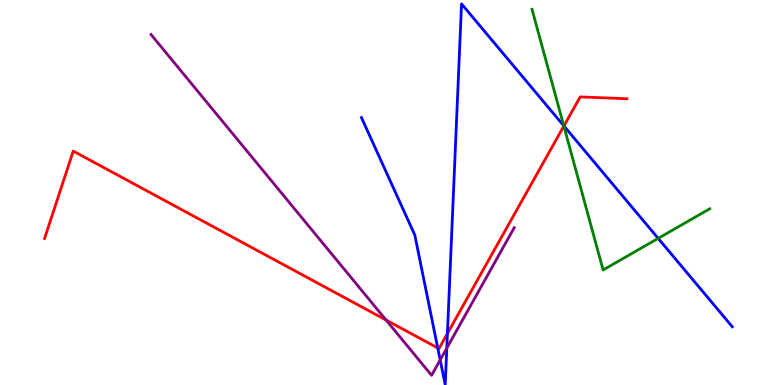[{'lines': ['blue', 'red'], 'intersections': [{'x': 5.65, 'y': 0.962}, {'x': 5.77, 'y': 1.34}, {'x': 7.28, 'y': 6.73}]}, {'lines': ['green', 'red'], 'intersections': [{'x': 7.28, 'y': 6.73}]}, {'lines': ['purple', 'red'], 'intersections': [{'x': 4.98, 'y': 1.69}]}, {'lines': ['blue', 'green'], 'intersections': [{'x': 7.27, 'y': 6.73}, {'x': 8.49, 'y': 3.81}]}, {'lines': ['blue', 'purple'], 'intersections': [{'x': 5.68, 'y': 0.651}, {'x': 5.77, 'y': 0.958}]}, {'lines': ['green', 'purple'], 'intersections': []}]